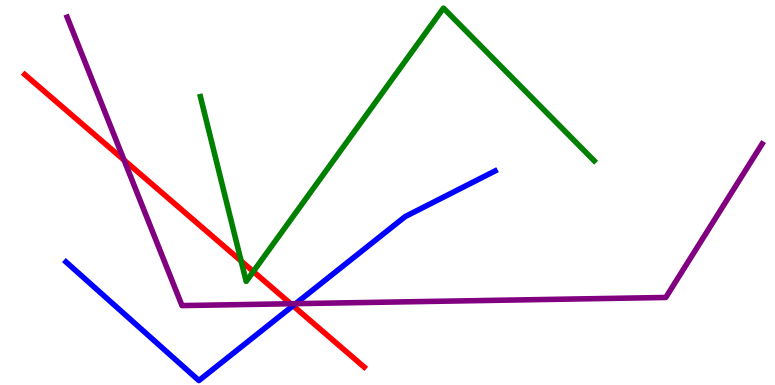[{'lines': ['blue', 'red'], 'intersections': [{'x': 3.78, 'y': 2.06}]}, {'lines': ['green', 'red'], 'intersections': [{'x': 3.11, 'y': 3.22}, {'x': 3.27, 'y': 2.95}]}, {'lines': ['purple', 'red'], 'intersections': [{'x': 1.6, 'y': 5.84}, {'x': 3.75, 'y': 2.11}]}, {'lines': ['blue', 'green'], 'intersections': []}, {'lines': ['blue', 'purple'], 'intersections': [{'x': 3.81, 'y': 2.11}]}, {'lines': ['green', 'purple'], 'intersections': []}]